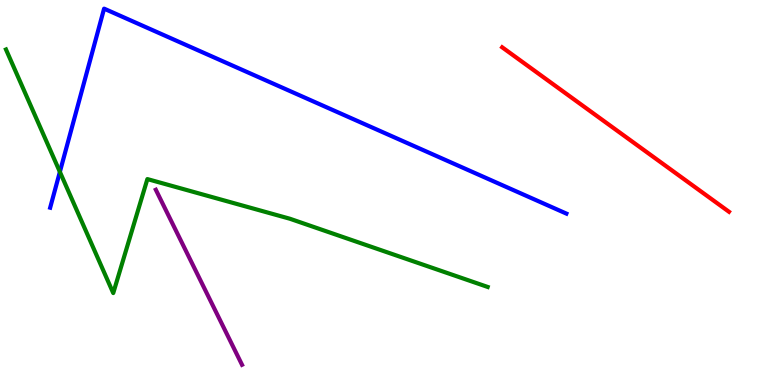[{'lines': ['blue', 'red'], 'intersections': []}, {'lines': ['green', 'red'], 'intersections': []}, {'lines': ['purple', 'red'], 'intersections': []}, {'lines': ['blue', 'green'], 'intersections': [{'x': 0.773, 'y': 5.54}]}, {'lines': ['blue', 'purple'], 'intersections': []}, {'lines': ['green', 'purple'], 'intersections': []}]